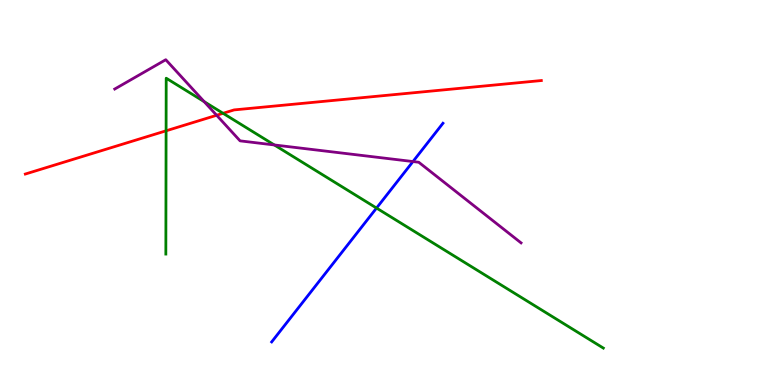[{'lines': ['blue', 'red'], 'intersections': []}, {'lines': ['green', 'red'], 'intersections': [{'x': 2.14, 'y': 6.6}, {'x': 2.88, 'y': 7.06}]}, {'lines': ['purple', 'red'], 'intersections': [{'x': 2.8, 'y': 7.01}]}, {'lines': ['blue', 'green'], 'intersections': [{'x': 4.86, 'y': 4.6}]}, {'lines': ['blue', 'purple'], 'intersections': [{'x': 5.33, 'y': 5.8}]}, {'lines': ['green', 'purple'], 'intersections': [{'x': 2.63, 'y': 7.36}, {'x': 3.54, 'y': 6.23}]}]